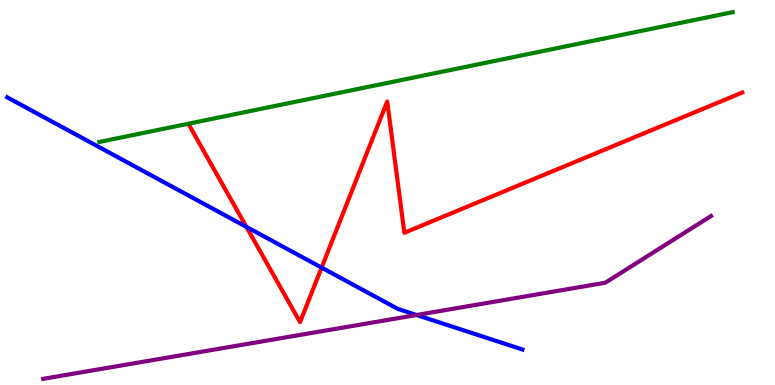[{'lines': ['blue', 'red'], 'intersections': [{'x': 3.18, 'y': 4.11}, {'x': 4.15, 'y': 3.05}]}, {'lines': ['green', 'red'], 'intersections': []}, {'lines': ['purple', 'red'], 'intersections': []}, {'lines': ['blue', 'green'], 'intersections': []}, {'lines': ['blue', 'purple'], 'intersections': [{'x': 5.38, 'y': 1.82}]}, {'lines': ['green', 'purple'], 'intersections': []}]